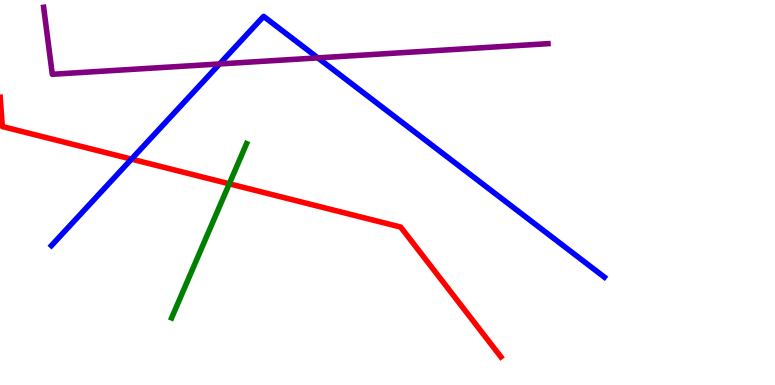[{'lines': ['blue', 'red'], 'intersections': [{'x': 1.7, 'y': 5.87}]}, {'lines': ['green', 'red'], 'intersections': [{'x': 2.96, 'y': 5.23}]}, {'lines': ['purple', 'red'], 'intersections': []}, {'lines': ['blue', 'green'], 'intersections': []}, {'lines': ['blue', 'purple'], 'intersections': [{'x': 2.83, 'y': 8.34}, {'x': 4.1, 'y': 8.5}]}, {'lines': ['green', 'purple'], 'intersections': []}]